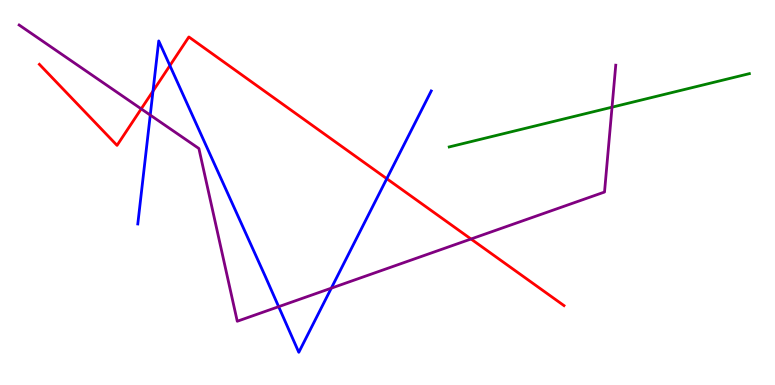[{'lines': ['blue', 'red'], 'intersections': [{'x': 1.97, 'y': 7.63}, {'x': 2.19, 'y': 8.3}, {'x': 4.99, 'y': 5.36}]}, {'lines': ['green', 'red'], 'intersections': []}, {'lines': ['purple', 'red'], 'intersections': [{'x': 1.82, 'y': 7.17}, {'x': 6.08, 'y': 3.79}]}, {'lines': ['blue', 'green'], 'intersections': []}, {'lines': ['blue', 'purple'], 'intersections': [{'x': 1.94, 'y': 7.01}, {'x': 3.6, 'y': 2.03}, {'x': 4.27, 'y': 2.52}]}, {'lines': ['green', 'purple'], 'intersections': [{'x': 7.9, 'y': 7.22}]}]